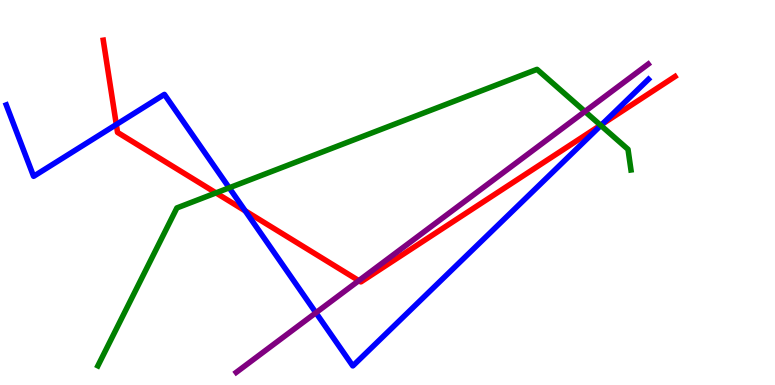[{'lines': ['blue', 'red'], 'intersections': [{'x': 1.5, 'y': 6.77}, {'x': 3.16, 'y': 4.52}, {'x': 7.77, 'y': 6.78}]}, {'lines': ['green', 'red'], 'intersections': [{'x': 2.79, 'y': 4.99}, {'x': 7.75, 'y': 6.75}]}, {'lines': ['purple', 'red'], 'intersections': [{'x': 4.63, 'y': 2.71}]}, {'lines': ['blue', 'green'], 'intersections': [{'x': 2.96, 'y': 5.12}, {'x': 7.75, 'y': 6.74}]}, {'lines': ['blue', 'purple'], 'intersections': [{'x': 4.08, 'y': 1.88}]}, {'lines': ['green', 'purple'], 'intersections': [{'x': 7.55, 'y': 7.1}]}]